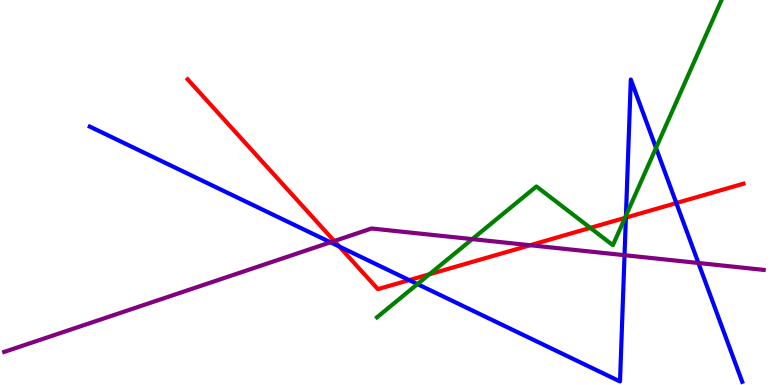[{'lines': ['blue', 'red'], 'intersections': [{'x': 4.38, 'y': 3.6}, {'x': 5.28, 'y': 2.72}, {'x': 8.08, 'y': 4.35}, {'x': 8.73, 'y': 4.73}]}, {'lines': ['green', 'red'], 'intersections': [{'x': 5.54, 'y': 2.88}, {'x': 7.62, 'y': 4.08}, {'x': 8.06, 'y': 4.34}]}, {'lines': ['purple', 'red'], 'intersections': [{'x': 4.31, 'y': 3.74}, {'x': 6.84, 'y': 3.63}]}, {'lines': ['blue', 'green'], 'intersections': [{'x': 5.39, 'y': 2.62}, {'x': 8.08, 'y': 4.4}, {'x': 8.46, 'y': 6.16}]}, {'lines': ['blue', 'purple'], 'intersections': [{'x': 4.26, 'y': 3.71}, {'x': 8.06, 'y': 3.37}, {'x': 9.01, 'y': 3.17}]}, {'lines': ['green', 'purple'], 'intersections': [{'x': 6.09, 'y': 3.79}]}]